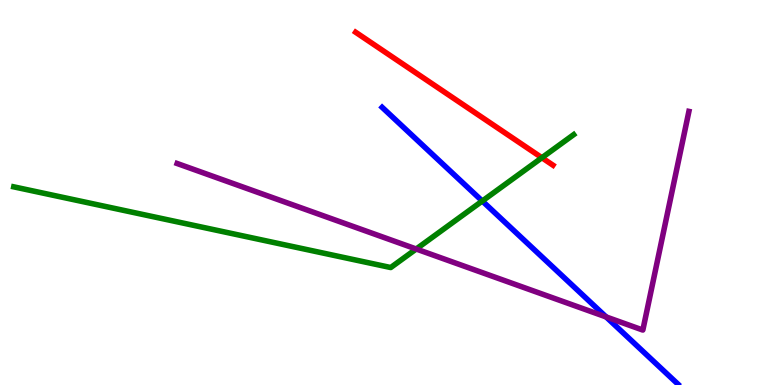[{'lines': ['blue', 'red'], 'intersections': []}, {'lines': ['green', 'red'], 'intersections': [{'x': 6.99, 'y': 5.9}]}, {'lines': ['purple', 'red'], 'intersections': []}, {'lines': ['blue', 'green'], 'intersections': [{'x': 6.22, 'y': 4.78}]}, {'lines': ['blue', 'purple'], 'intersections': [{'x': 7.82, 'y': 1.77}]}, {'lines': ['green', 'purple'], 'intersections': [{'x': 5.37, 'y': 3.53}]}]